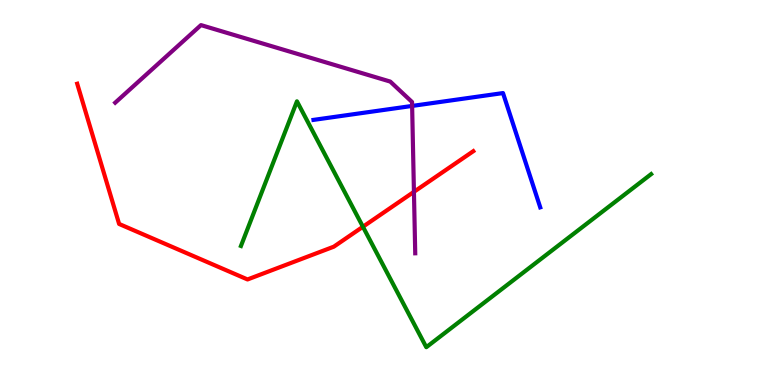[{'lines': ['blue', 'red'], 'intersections': []}, {'lines': ['green', 'red'], 'intersections': [{'x': 4.68, 'y': 4.11}]}, {'lines': ['purple', 'red'], 'intersections': [{'x': 5.34, 'y': 5.02}]}, {'lines': ['blue', 'green'], 'intersections': []}, {'lines': ['blue', 'purple'], 'intersections': [{'x': 5.32, 'y': 7.25}]}, {'lines': ['green', 'purple'], 'intersections': []}]